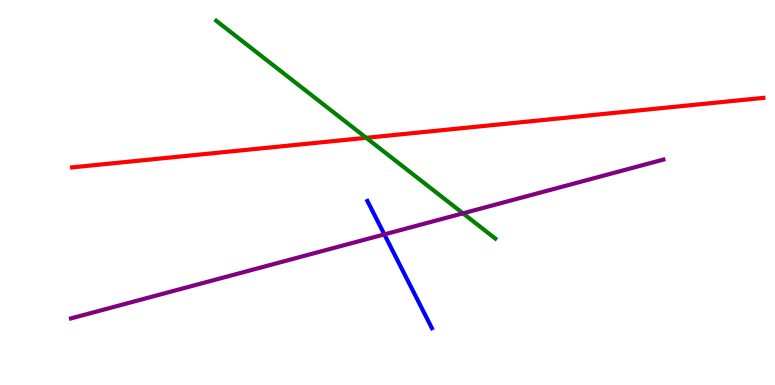[{'lines': ['blue', 'red'], 'intersections': []}, {'lines': ['green', 'red'], 'intersections': [{'x': 4.73, 'y': 6.42}]}, {'lines': ['purple', 'red'], 'intersections': []}, {'lines': ['blue', 'green'], 'intersections': []}, {'lines': ['blue', 'purple'], 'intersections': [{'x': 4.96, 'y': 3.91}]}, {'lines': ['green', 'purple'], 'intersections': [{'x': 5.97, 'y': 4.46}]}]